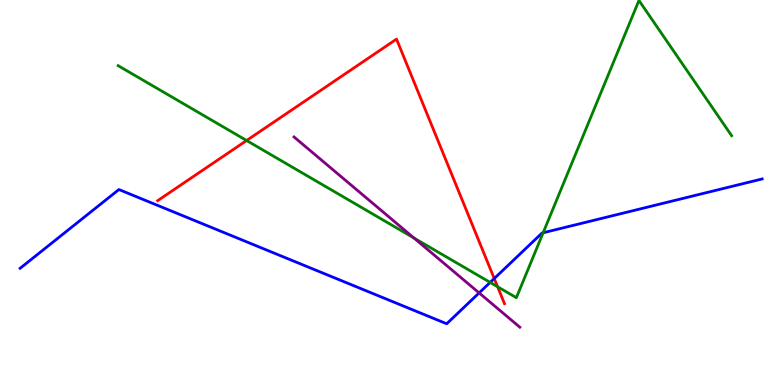[{'lines': ['blue', 'red'], 'intersections': [{'x': 6.38, 'y': 2.77}]}, {'lines': ['green', 'red'], 'intersections': [{'x': 3.18, 'y': 6.35}, {'x': 6.42, 'y': 2.55}]}, {'lines': ['purple', 'red'], 'intersections': []}, {'lines': ['blue', 'green'], 'intersections': [{'x': 6.32, 'y': 2.66}, {'x': 7.01, 'y': 3.95}]}, {'lines': ['blue', 'purple'], 'intersections': [{'x': 6.18, 'y': 2.39}]}, {'lines': ['green', 'purple'], 'intersections': [{'x': 5.34, 'y': 3.82}]}]